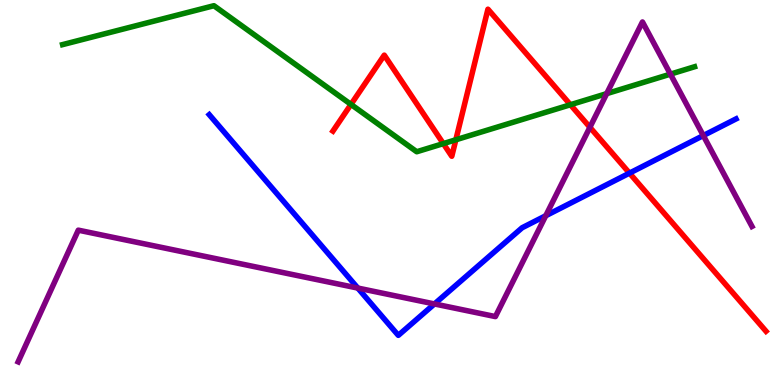[{'lines': ['blue', 'red'], 'intersections': [{'x': 8.12, 'y': 5.5}]}, {'lines': ['green', 'red'], 'intersections': [{'x': 4.53, 'y': 7.29}, {'x': 5.72, 'y': 6.27}, {'x': 5.88, 'y': 6.37}, {'x': 7.36, 'y': 7.28}]}, {'lines': ['purple', 'red'], 'intersections': [{'x': 7.61, 'y': 6.69}]}, {'lines': ['blue', 'green'], 'intersections': []}, {'lines': ['blue', 'purple'], 'intersections': [{'x': 4.62, 'y': 2.52}, {'x': 5.61, 'y': 2.11}, {'x': 7.04, 'y': 4.4}, {'x': 9.07, 'y': 6.48}]}, {'lines': ['green', 'purple'], 'intersections': [{'x': 7.83, 'y': 7.57}, {'x': 8.65, 'y': 8.07}]}]